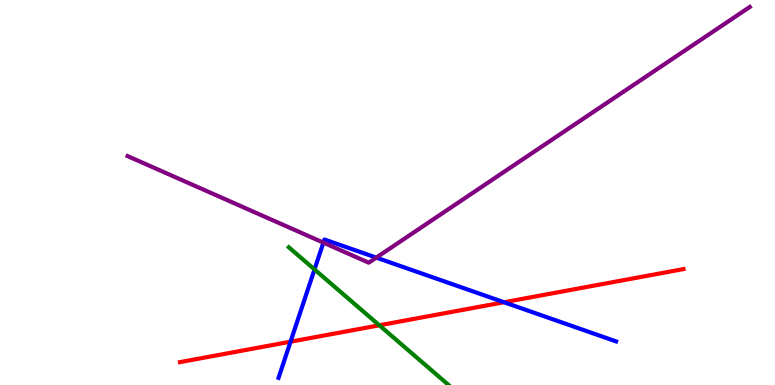[{'lines': ['blue', 'red'], 'intersections': [{'x': 3.75, 'y': 1.12}, {'x': 6.5, 'y': 2.15}]}, {'lines': ['green', 'red'], 'intersections': [{'x': 4.89, 'y': 1.55}]}, {'lines': ['purple', 'red'], 'intersections': []}, {'lines': ['blue', 'green'], 'intersections': [{'x': 4.06, 'y': 3.0}]}, {'lines': ['blue', 'purple'], 'intersections': [{'x': 4.17, 'y': 3.7}, {'x': 4.86, 'y': 3.31}]}, {'lines': ['green', 'purple'], 'intersections': []}]